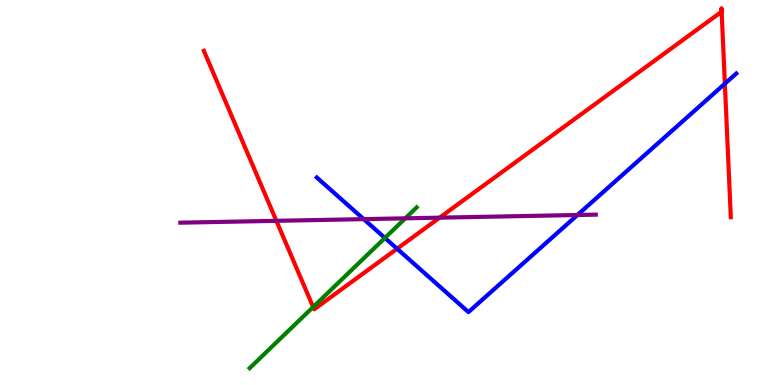[{'lines': ['blue', 'red'], 'intersections': [{'x': 5.12, 'y': 3.54}, {'x': 9.35, 'y': 7.83}]}, {'lines': ['green', 'red'], 'intersections': [{'x': 4.04, 'y': 2.03}]}, {'lines': ['purple', 'red'], 'intersections': [{'x': 3.57, 'y': 4.26}, {'x': 5.67, 'y': 4.35}]}, {'lines': ['blue', 'green'], 'intersections': [{'x': 4.97, 'y': 3.82}]}, {'lines': ['blue', 'purple'], 'intersections': [{'x': 4.69, 'y': 4.31}, {'x': 7.45, 'y': 4.42}]}, {'lines': ['green', 'purple'], 'intersections': [{'x': 5.23, 'y': 4.33}]}]